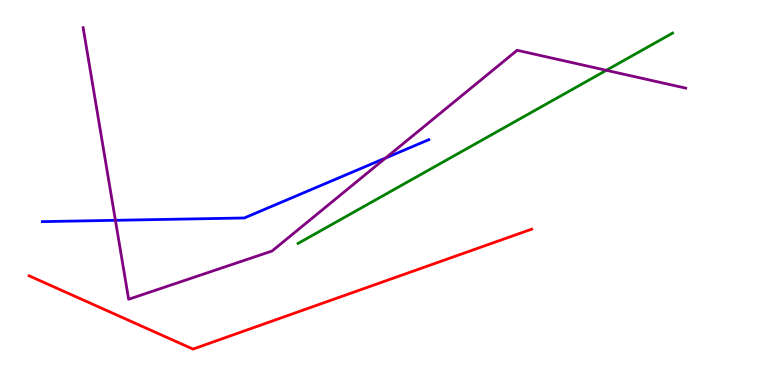[{'lines': ['blue', 'red'], 'intersections': []}, {'lines': ['green', 'red'], 'intersections': []}, {'lines': ['purple', 'red'], 'intersections': []}, {'lines': ['blue', 'green'], 'intersections': []}, {'lines': ['blue', 'purple'], 'intersections': [{'x': 1.49, 'y': 4.28}, {'x': 4.98, 'y': 5.9}]}, {'lines': ['green', 'purple'], 'intersections': [{'x': 7.82, 'y': 8.17}]}]